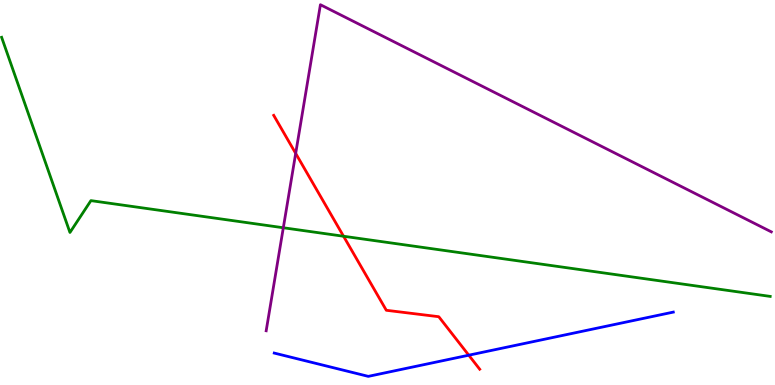[{'lines': ['blue', 'red'], 'intersections': [{'x': 6.05, 'y': 0.774}]}, {'lines': ['green', 'red'], 'intersections': [{'x': 4.43, 'y': 3.86}]}, {'lines': ['purple', 'red'], 'intersections': [{'x': 3.82, 'y': 6.02}]}, {'lines': ['blue', 'green'], 'intersections': []}, {'lines': ['blue', 'purple'], 'intersections': []}, {'lines': ['green', 'purple'], 'intersections': [{'x': 3.66, 'y': 4.08}]}]